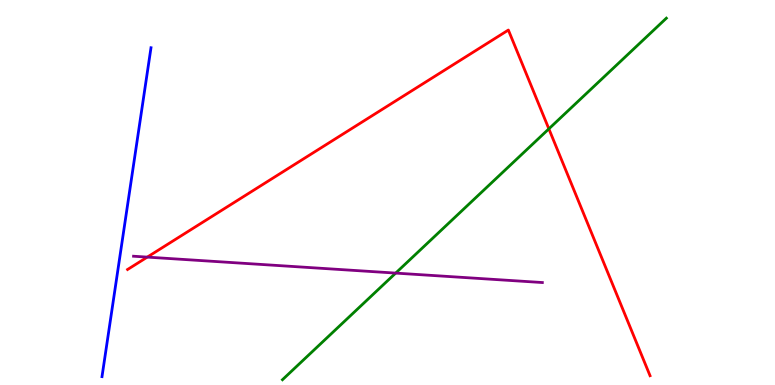[{'lines': ['blue', 'red'], 'intersections': []}, {'lines': ['green', 'red'], 'intersections': [{'x': 7.08, 'y': 6.65}]}, {'lines': ['purple', 'red'], 'intersections': [{'x': 1.9, 'y': 3.32}]}, {'lines': ['blue', 'green'], 'intersections': []}, {'lines': ['blue', 'purple'], 'intersections': []}, {'lines': ['green', 'purple'], 'intersections': [{'x': 5.11, 'y': 2.91}]}]